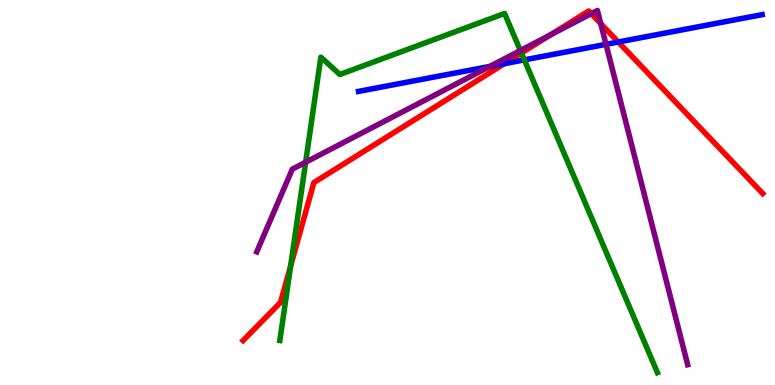[{'lines': ['blue', 'red'], 'intersections': [{'x': 6.51, 'y': 8.35}, {'x': 7.98, 'y': 8.91}]}, {'lines': ['green', 'red'], 'intersections': [{'x': 3.75, 'y': 3.09}, {'x': 6.73, 'y': 8.62}]}, {'lines': ['purple', 'red'], 'intersections': [{'x': 7.1, 'y': 9.1}, {'x': 7.63, 'y': 9.65}, {'x': 7.75, 'y': 9.39}]}, {'lines': ['blue', 'green'], 'intersections': [{'x': 6.77, 'y': 8.44}]}, {'lines': ['blue', 'purple'], 'intersections': [{'x': 6.32, 'y': 8.27}, {'x': 7.82, 'y': 8.85}]}, {'lines': ['green', 'purple'], 'intersections': [{'x': 3.94, 'y': 5.79}, {'x': 6.71, 'y': 8.69}]}]